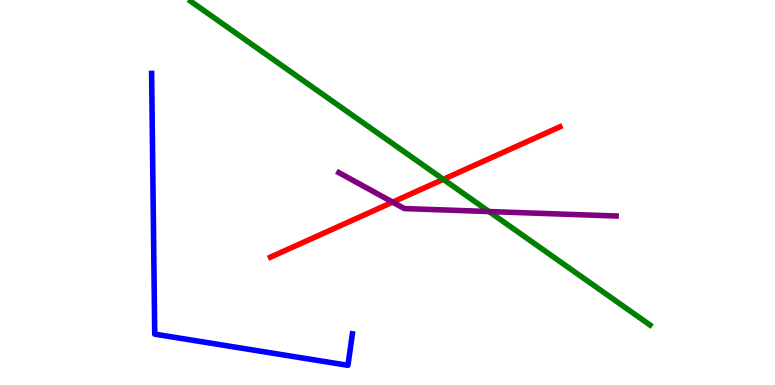[{'lines': ['blue', 'red'], 'intersections': []}, {'lines': ['green', 'red'], 'intersections': [{'x': 5.72, 'y': 5.34}]}, {'lines': ['purple', 'red'], 'intersections': [{'x': 5.07, 'y': 4.75}]}, {'lines': ['blue', 'green'], 'intersections': []}, {'lines': ['blue', 'purple'], 'intersections': []}, {'lines': ['green', 'purple'], 'intersections': [{'x': 6.31, 'y': 4.51}]}]